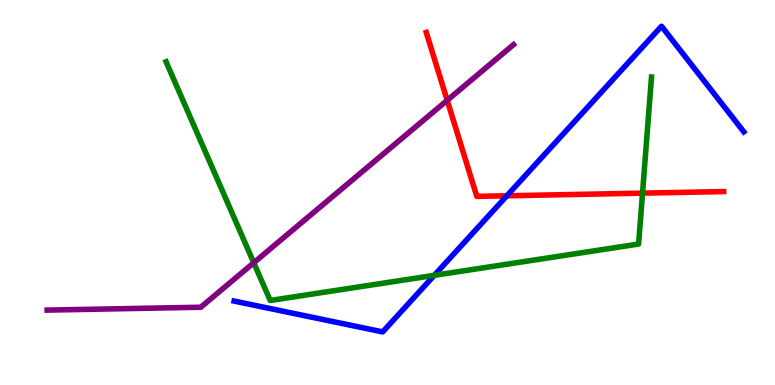[{'lines': ['blue', 'red'], 'intersections': [{'x': 6.54, 'y': 4.91}]}, {'lines': ['green', 'red'], 'intersections': [{'x': 8.29, 'y': 4.98}]}, {'lines': ['purple', 'red'], 'intersections': [{'x': 5.77, 'y': 7.39}]}, {'lines': ['blue', 'green'], 'intersections': [{'x': 5.6, 'y': 2.85}]}, {'lines': ['blue', 'purple'], 'intersections': []}, {'lines': ['green', 'purple'], 'intersections': [{'x': 3.27, 'y': 3.18}]}]